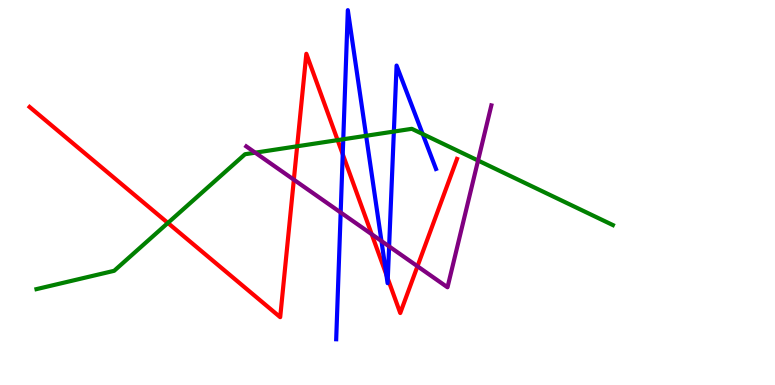[{'lines': ['blue', 'red'], 'intersections': [{'x': 4.42, 'y': 5.99}, {'x': 4.99, 'y': 2.87}, {'x': 5.0, 'y': 2.76}]}, {'lines': ['green', 'red'], 'intersections': [{'x': 2.17, 'y': 4.21}, {'x': 3.83, 'y': 6.2}, {'x': 4.36, 'y': 6.36}]}, {'lines': ['purple', 'red'], 'intersections': [{'x': 3.79, 'y': 5.33}, {'x': 4.8, 'y': 3.92}, {'x': 5.39, 'y': 3.08}]}, {'lines': ['blue', 'green'], 'intersections': [{'x': 4.43, 'y': 6.38}, {'x': 4.72, 'y': 6.47}, {'x': 5.08, 'y': 6.58}, {'x': 5.45, 'y': 6.52}]}, {'lines': ['blue', 'purple'], 'intersections': [{'x': 4.4, 'y': 4.48}, {'x': 4.92, 'y': 3.74}, {'x': 5.02, 'y': 3.6}]}, {'lines': ['green', 'purple'], 'intersections': [{'x': 3.29, 'y': 6.03}, {'x': 6.17, 'y': 5.83}]}]